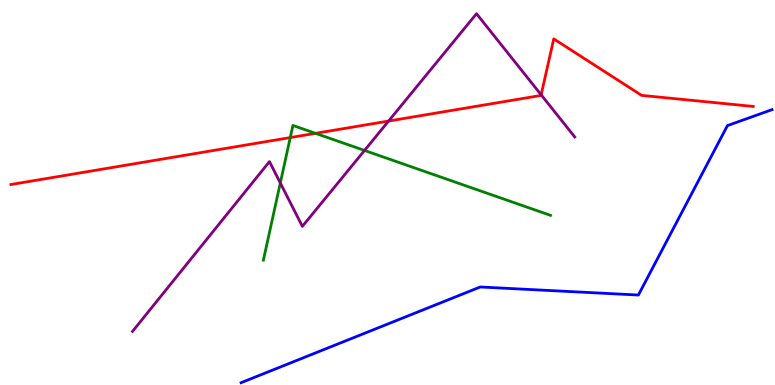[{'lines': ['blue', 'red'], 'intersections': []}, {'lines': ['green', 'red'], 'intersections': [{'x': 3.75, 'y': 6.43}, {'x': 4.07, 'y': 6.54}]}, {'lines': ['purple', 'red'], 'intersections': [{'x': 5.01, 'y': 6.86}, {'x': 6.98, 'y': 7.54}]}, {'lines': ['blue', 'green'], 'intersections': []}, {'lines': ['blue', 'purple'], 'intersections': []}, {'lines': ['green', 'purple'], 'intersections': [{'x': 3.62, 'y': 5.25}, {'x': 4.7, 'y': 6.09}]}]